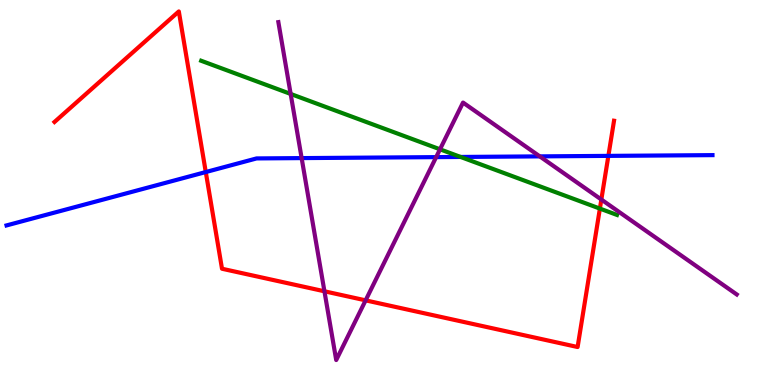[{'lines': ['blue', 'red'], 'intersections': [{'x': 2.66, 'y': 5.53}, {'x': 7.85, 'y': 5.95}]}, {'lines': ['green', 'red'], 'intersections': [{'x': 7.74, 'y': 4.58}]}, {'lines': ['purple', 'red'], 'intersections': [{'x': 4.19, 'y': 2.43}, {'x': 4.72, 'y': 2.2}, {'x': 7.76, 'y': 4.82}]}, {'lines': ['blue', 'green'], 'intersections': [{'x': 5.94, 'y': 5.92}]}, {'lines': ['blue', 'purple'], 'intersections': [{'x': 3.89, 'y': 5.89}, {'x': 5.63, 'y': 5.92}, {'x': 6.96, 'y': 5.94}]}, {'lines': ['green', 'purple'], 'intersections': [{'x': 3.75, 'y': 7.56}, {'x': 5.68, 'y': 6.12}]}]